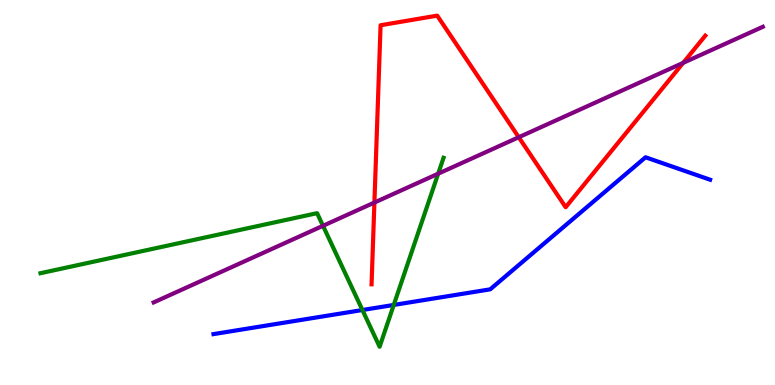[{'lines': ['blue', 'red'], 'intersections': []}, {'lines': ['green', 'red'], 'intersections': []}, {'lines': ['purple', 'red'], 'intersections': [{'x': 4.83, 'y': 4.74}, {'x': 6.69, 'y': 6.44}, {'x': 8.82, 'y': 8.37}]}, {'lines': ['blue', 'green'], 'intersections': [{'x': 4.68, 'y': 1.95}, {'x': 5.08, 'y': 2.08}]}, {'lines': ['blue', 'purple'], 'intersections': []}, {'lines': ['green', 'purple'], 'intersections': [{'x': 4.17, 'y': 4.14}, {'x': 5.65, 'y': 5.49}]}]